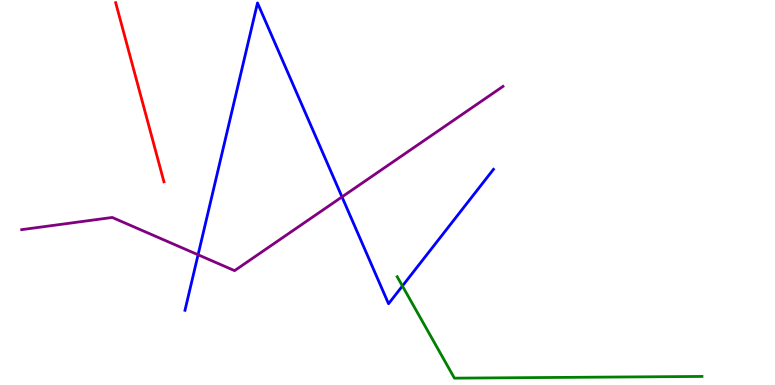[{'lines': ['blue', 'red'], 'intersections': []}, {'lines': ['green', 'red'], 'intersections': []}, {'lines': ['purple', 'red'], 'intersections': []}, {'lines': ['blue', 'green'], 'intersections': [{'x': 5.19, 'y': 2.57}]}, {'lines': ['blue', 'purple'], 'intersections': [{'x': 2.56, 'y': 3.38}, {'x': 4.41, 'y': 4.89}]}, {'lines': ['green', 'purple'], 'intersections': []}]